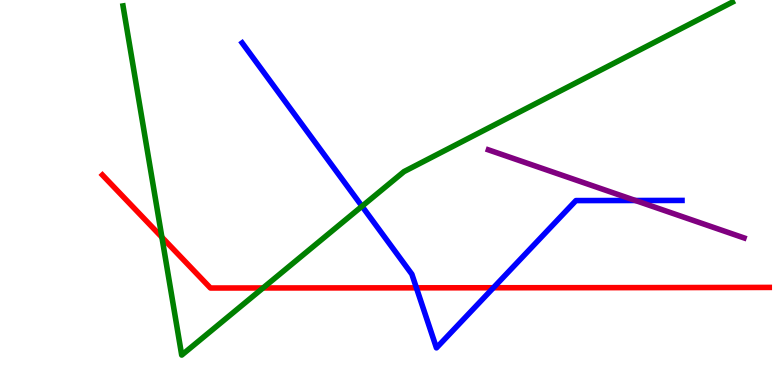[{'lines': ['blue', 'red'], 'intersections': [{'x': 5.37, 'y': 2.52}, {'x': 6.37, 'y': 2.53}]}, {'lines': ['green', 'red'], 'intersections': [{'x': 2.09, 'y': 3.84}, {'x': 3.39, 'y': 2.52}]}, {'lines': ['purple', 'red'], 'intersections': []}, {'lines': ['blue', 'green'], 'intersections': [{'x': 4.67, 'y': 4.64}]}, {'lines': ['blue', 'purple'], 'intersections': [{'x': 8.2, 'y': 4.79}]}, {'lines': ['green', 'purple'], 'intersections': []}]